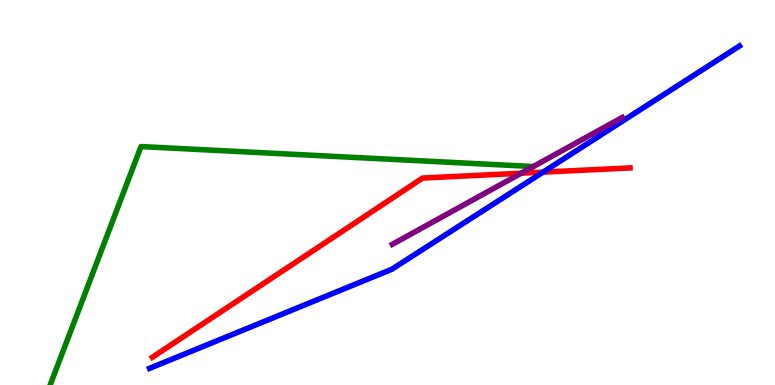[{'lines': ['blue', 'red'], 'intersections': [{'x': 7.01, 'y': 5.53}]}, {'lines': ['green', 'red'], 'intersections': []}, {'lines': ['purple', 'red'], 'intersections': [{'x': 6.73, 'y': 5.5}]}, {'lines': ['blue', 'green'], 'intersections': []}, {'lines': ['blue', 'purple'], 'intersections': []}, {'lines': ['green', 'purple'], 'intersections': []}]